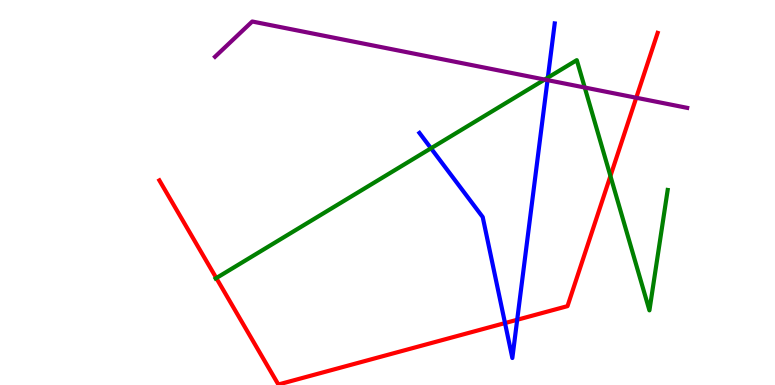[{'lines': ['blue', 'red'], 'intersections': [{'x': 6.52, 'y': 1.61}, {'x': 6.67, 'y': 1.69}]}, {'lines': ['green', 'red'], 'intersections': [{'x': 2.79, 'y': 2.78}, {'x': 7.88, 'y': 5.43}]}, {'lines': ['purple', 'red'], 'intersections': [{'x': 8.21, 'y': 7.46}]}, {'lines': ['blue', 'green'], 'intersections': [{'x': 5.56, 'y': 6.15}, {'x': 7.07, 'y': 7.98}]}, {'lines': ['blue', 'purple'], 'intersections': [{'x': 7.06, 'y': 7.92}]}, {'lines': ['green', 'purple'], 'intersections': [{'x': 7.03, 'y': 7.93}, {'x': 7.55, 'y': 7.73}]}]